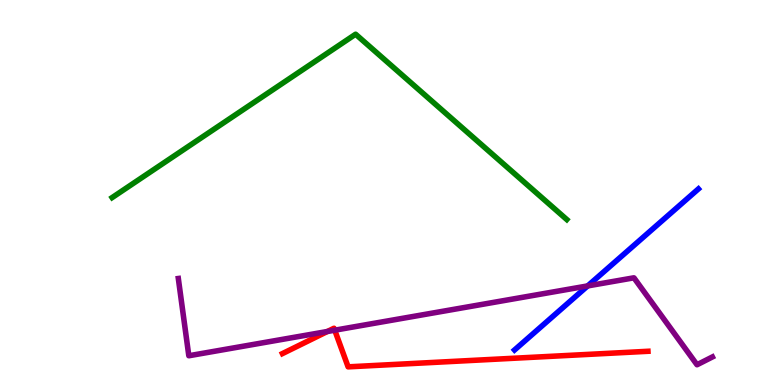[{'lines': ['blue', 'red'], 'intersections': []}, {'lines': ['green', 'red'], 'intersections': []}, {'lines': ['purple', 'red'], 'intersections': [{'x': 4.22, 'y': 1.39}, {'x': 4.32, 'y': 1.42}]}, {'lines': ['blue', 'green'], 'intersections': []}, {'lines': ['blue', 'purple'], 'intersections': [{'x': 7.58, 'y': 2.57}]}, {'lines': ['green', 'purple'], 'intersections': []}]